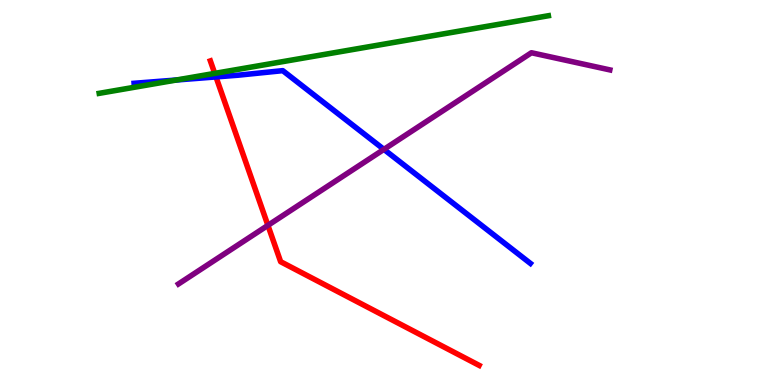[{'lines': ['blue', 'red'], 'intersections': [{'x': 2.79, 'y': 8.0}]}, {'lines': ['green', 'red'], 'intersections': [{'x': 2.77, 'y': 8.09}]}, {'lines': ['purple', 'red'], 'intersections': [{'x': 3.46, 'y': 4.15}]}, {'lines': ['blue', 'green'], 'intersections': [{'x': 2.28, 'y': 7.92}]}, {'lines': ['blue', 'purple'], 'intersections': [{'x': 4.95, 'y': 6.12}]}, {'lines': ['green', 'purple'], 'intersections': []}]